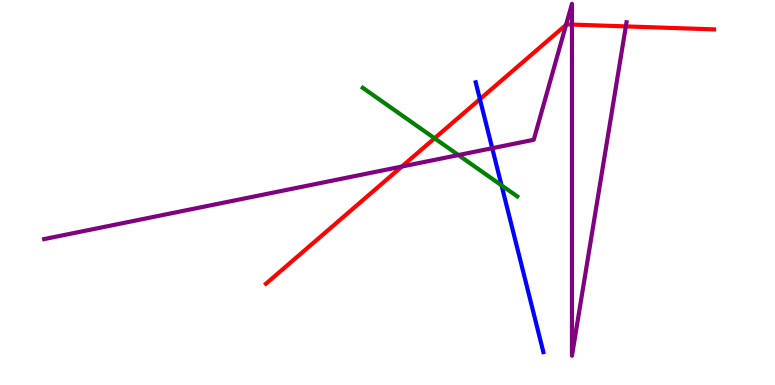[{'lines': ['blue', 'red'], 'intersections': [{'x': 6.19, 'y': 7.42}]}, {'lines': ['green', 'red'], 'intersections': [{'x': 5.61, 'y': 6.41}]}, {'lines': ['purple', 'red'], 'intersections': [{'x': 5.19, 'y': 5.67}, {'x': 7.3, 'y': 9.35}, {'x': 7.38, 'y': 9.36}, {'x': 8.08, 'y': 9.31}]}, {'lines': ['blue', 'green'], 'intersections': [{'x': 6.47, 'y': 5.19}]}, {'lines': ['blue', 'purple'], 'intersections': [{'x': 6.35, 'y': 6.15}]}, {'lines': ['green', 'purple'], 'intersections': [{'x': 5.92, 'y': 5.97}]}]